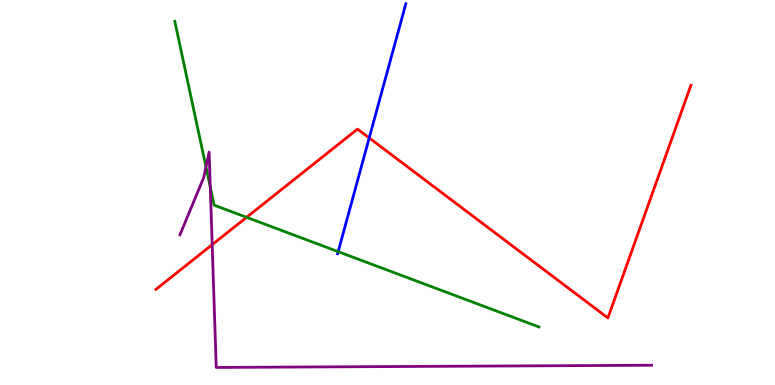[{'lines': ['blue', 'red'], 'intersections': [{'x': 4.76, 'y': 6.42}]}, {'lines': ['green', 'red'], 'intersections': [{'x': 3.18, 'y': 4.36}]}, {'lines': ['purple', 'red'], 'intersections': [{'x': 2.74, 'y': 3.65}]}, {'lines': ['blue', 'green'], 'intersections': [{'x': 4.36, 'y': 3.46}]}, {'lines': ['blue', 'purple'], 'intersections': []}, {'lines': ['green', 'purple'], 'intersections': [{'x': 2.66, 'y': 5.67}, {'x': 2.71, 'y': 5.14}]}]